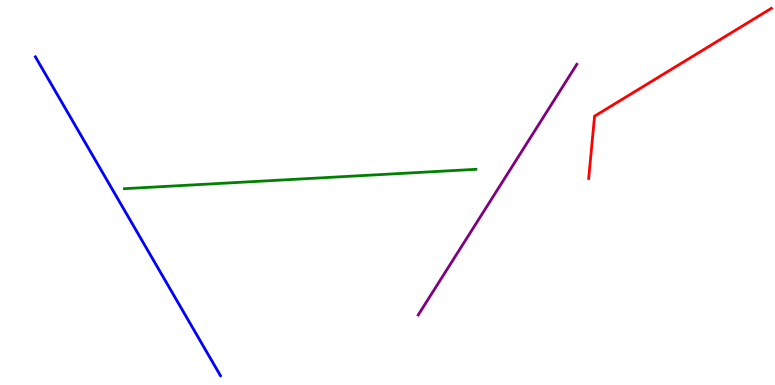[{'lines': ['blue', 'red'], 'intersections': []}, {'lines': ['green', 'red'], 'intersections': []}, {'lines': ['purple', 'red'], 'intersections': []}, {'lines': ['blue', 'green'], 'intersections': []}, {'lines': ['blue', 'purple'], 'intersections': []}, {'lines': ['green', 'purple'], 'intersections': []}]